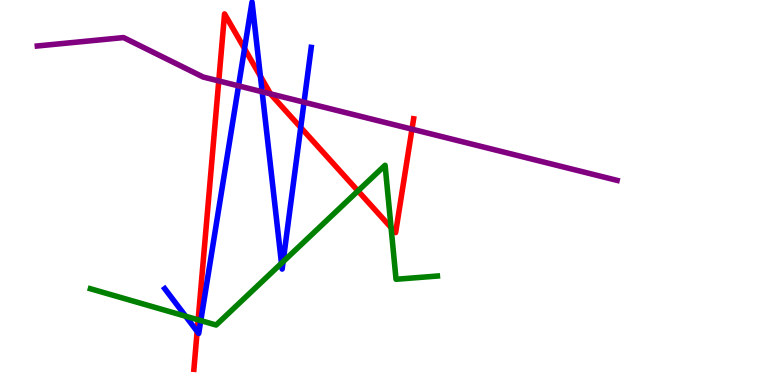[{'lines': ['blue', 'red'], 'intersections': [{'x': 2.54, 'y': 1.39}, {'x': 3.16, 'y': 8.74}, {'x': 3.36, 'y': 8.02}, {'x': 3.88, 'y': 6.69}]}, {'lines': ['green', 'red'], 'intersections': [{'x': 2.56, 'y': 1.69}, {'x': 4.62, 'y': 5.04}, {'x': 5.05, 'y': 4.09}]}, {'lines': ['purple', 'red'], 'intersections': [{'x': 2.82, 'y': 7.9}, {'x': 3.49, 'y': 7.56}, {'x': 5.32, 'y': 6.65}]}, {'lines': ['blue', 'green'], 'intersections': [{'x': 2.4, 'y': 1.79}, {'x': 2.59, 'y': 1.67}, {'x': 3.63, 'y': 3.16}, {'x': 3.65, 'y': 3.2}]}, {'lines': ['blue', 'purple'], 'intersections': [{'x': 3.08, 'y': 7.77}, {'x': 3.38, 'y': 7.62}, {'x': 3.92, 'y': 7.34}]}, {'lines': ['green', 'purple'], 'intersections': []}]